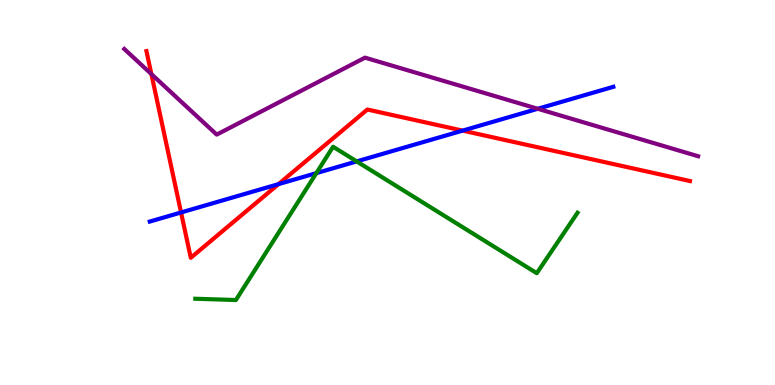[{'lines': ['blue', 'red'], 'intersections': [{'x': 2.34, 'y': 4.48}, {'x': 3.59, 'y': 5.22}, {'x': 5.97, 'y': 6.61}]}, {'lines': ['green', 'red'], 'intersections': []}, {'lines': ['purple', 'red'], 'intersections': [{'x': 1.95, 'y': 8.08}]}, {'lines': ['blue', 'green'], 'intersections': [{'x': 4.08, 'y': 5.5}, {'x': 4.6, 'y': 5.81}]}, {'lines': ['blue', 'purple'], 'intersections': [{'x': 6.94, 'y': 7.17}]}, {'lines': ['green', 'purple'], 'intersections': []}]